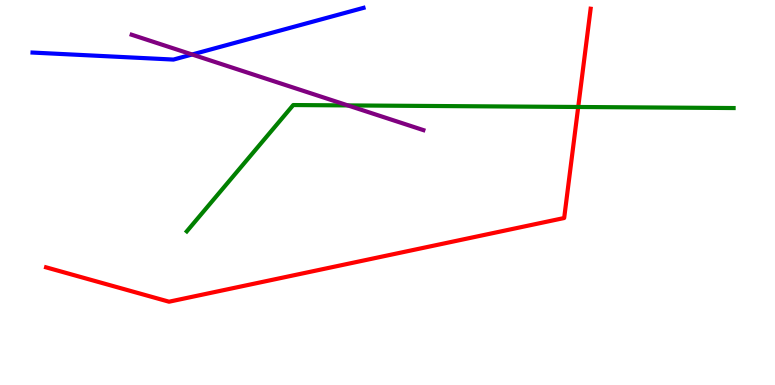[{'lines': ['blue', 'red'], 'intersections': []}, {'lines': ['green', 'red'], 'intersections': [{'x': 7.46, 'y': 7.22}]}, {'lines': ['purple', 'red'], 'intersections': []}, {'lines': ['blue', 'green'], 'intersections': []}, {'lines': ['blue', 'purple'], 'intersections': [{'x': 2.48, 'y': 8.58}]}, {'lines': ['green', 'purple'], 'intersections': [{'x': 4.49, 'y': 7.26}]}]